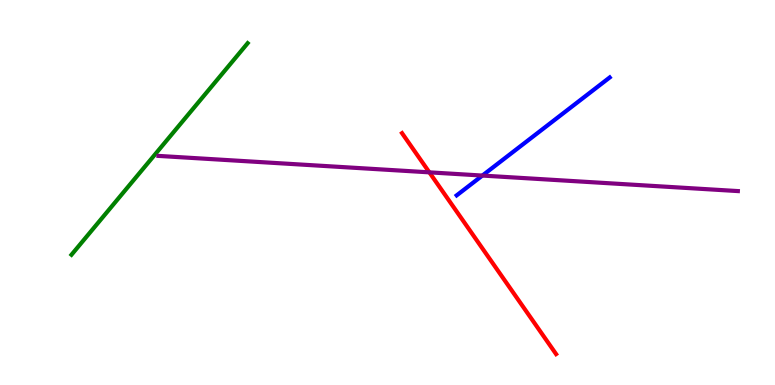[{'lines': ['blue', 'red'], 'intersections': []}, {'lines': ['green', 'red'], 'intersections': []}, {'lines': ['purple', 'red'], 'intersections': [{'x': 5.54, 'y': 5.52}]}, {'lines': ['blue', 'green'], 'intersections': []}, {'lines': ['blue', 'purple'], 'intersections': [{'x': 6.22, 'y': 5.44}]}, {'lines': ['green', 'purple'], 'intersections': []}]